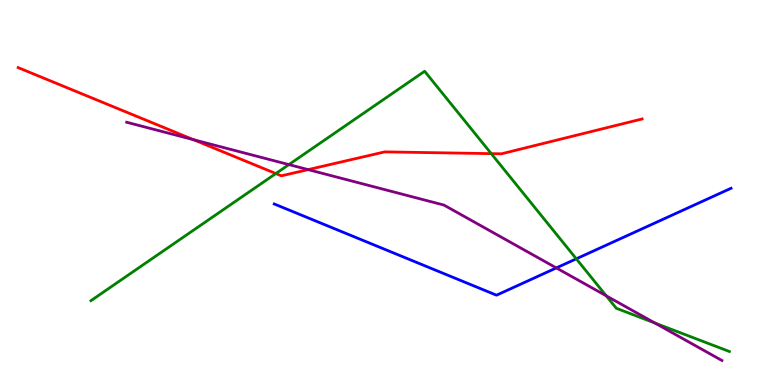[{'lines': ['blue', 'red'], 'intersections': []}, {'lines': ['green', 'red'], 'intersections': [{'x': 3.56, 'y': 5.49}, {'x': 6.34, 'y': 6.01}]}, {'lines': ['purple', 'red'], 'intersections': [{'x': 2.5, 'y': 6.37}, {'x': 3.98, 'y': 5.59}]}, {'lines': ['blue', 'green'], 'intersections': [{'x': 7.44, 'y': 3.28}]}, {'lines': ['blue', 'purple'], 'intersections': [{'x': 7.18, 'y': 3.04}]}, {'lines': ['green', 'purple'], 'intersections': [{'x': 3.73, 'y': 5.72}, {'x': 7.82, 'y': 2.32}, {'x': 8.45, 'y': 1.61}]}]